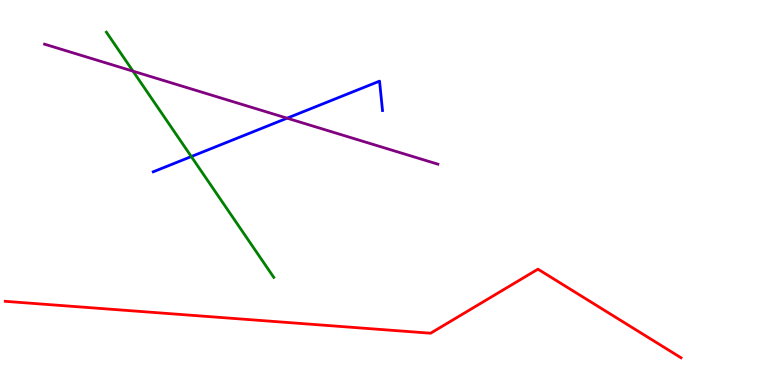[{'lines': ['blue', 'red'], 'intersections': []}, {'lines': ['green', 'red'], 'intersections': []}, {'lines': ['purple', 'red'], 'intersections': []}, {'lines': ['blue', 'green'], 'intersections': [{'x': 2.47, 'y': 5.93}]}, {'lines': ['blue', 'purple'], 'intersections': [{'x': 3.7, 'y': 6.93}]}, {'lines': ['green', 'purple'], 'intersections': [{'x': 1.72, 'y': 8.15}]}]